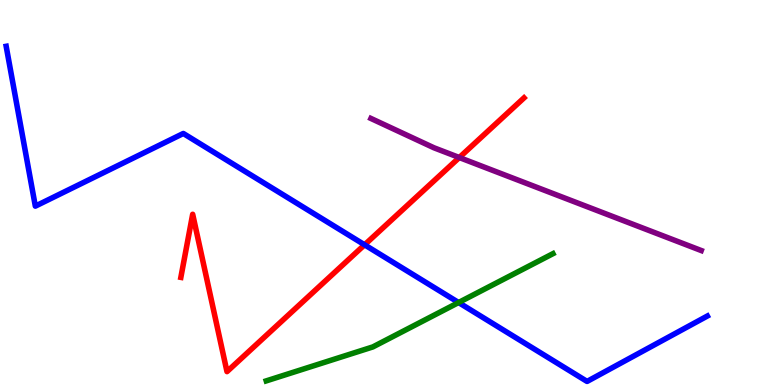[{'lines': ['blue', 'red'], 'intersections': [{'x': 4.7, 'y': 3.64}]}, {'lines': ['green', 'red'], 'intersections': []}, {'lines': ['purple', 'red'], 'intersections': [{'x': 5.93, 'y': 5.91}]}, {'lines': ['blue', 'green'], 'intersections': [{'x': 5.92, 'y': 2.14}]}, {'lines': ['blue', 'purple'], 'intersections': []}, {'lines': ['green', 'purple'], 'intersections': []}]